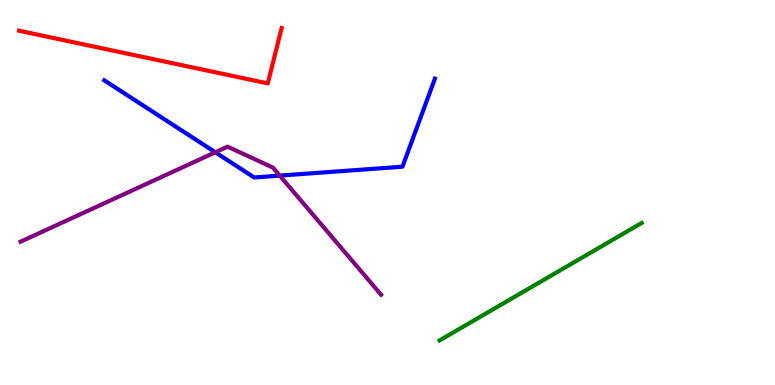[{'lines': ['blue', 'red'], 'intersections': []}, {'lines': ['green', 'red'], 'intersections': []}, {'lines': ['purple', 'red'], 'intersections': []}, {'lines': ['blue', 'green'], 'intersections': []}, {'lines': ['blue', 'purple'], 'intersections': [{'x': 2.78, 'y': 6.04}, {'x': 3.61, 'y': 5.44}]}, {'lines': ['green', 'purple'], 'intersections': []}]